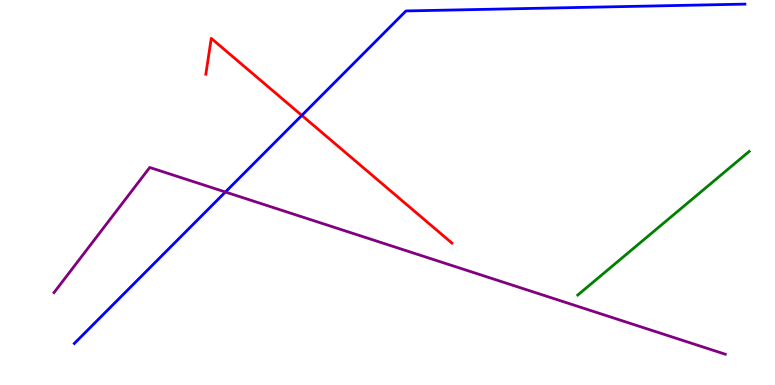[{'lines': ['blue', 'red'], 'intersections': [{'x': 3.89, 'y': 7.0}]}, {'lines': ['green', 'red'], 'intersections': []}, {'lines': ['purple', 'red'], 'intersections': []}, {'lines': ['blue', 'green'], 'intersections': []}, {'lines': ['blue', 'purple'], 'intersections': [{'x': 2.91, 'y': 5.01}]}, {'lines': ['green', 'purple'], 'intersections': []}]